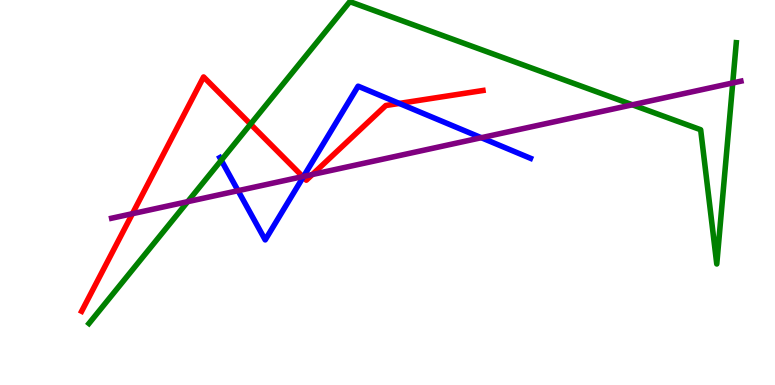[{'lines': ['blue', 'red'], 'intersections': [{'x': 3.91, 'y': 5.4}, {'x': 5.15, 'y': 7.31}]}, {'lines': ['green', 'red'], 'intersections': [{'x': 3.23, 'y': 6.78}]}, {'lines': ['purple', 'red'], 'intersections': [{'x': 1.71, 'y': 4.45}, {'x': 3.91, 'y': 5.41}, {'x': 4.03, 'y': 5.47}]}, {'lines': ['blue', 'green'], 'intersections': [{'x': 2.86, 'y': 5.84}]}, {'lines': ['blue', 'purple'], 'intersections': [{'x': 3.07, 'y': 5.05}, {'x': 3.92, 'y': 5.42}, {'x': 6.21, 'y': 6.42}]}, {'lines': ['green', 'purple'], 'intersections': [{'x': 2.42, 'y': 4.76}, {'x': 8.16, 'y': 7.28}, {'x': 9.45, 'y': 7.85}]}]